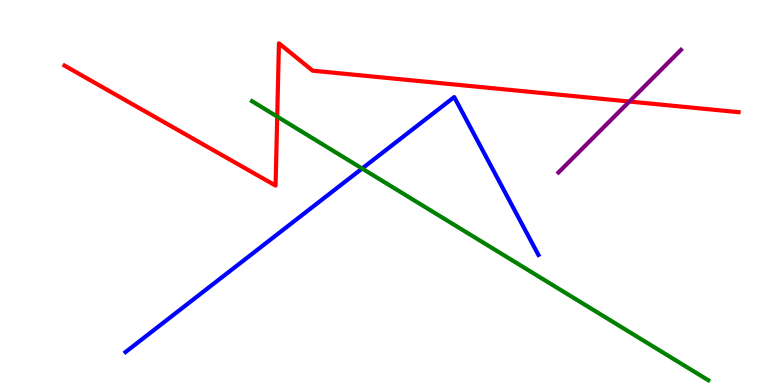[{'lines': ['blue', 'red'], 'intersections': []}, {'lines': ['green', 'red'], 'intersections': [{'x': 3.58, 'y': 6.97}]}, {'lines': ['purple', 'red'], 'intersections': [{'x': 8.12, 'y': 7.36}]}, {'lines': ['blue', 'green'], 'intersections': [{'x': 4.67, 'y': 5.62}]}, {'lines': ['blue', 'purple'], 'intersections': []}, {'lines': ['green', 'purple'], 'intersections': []}]